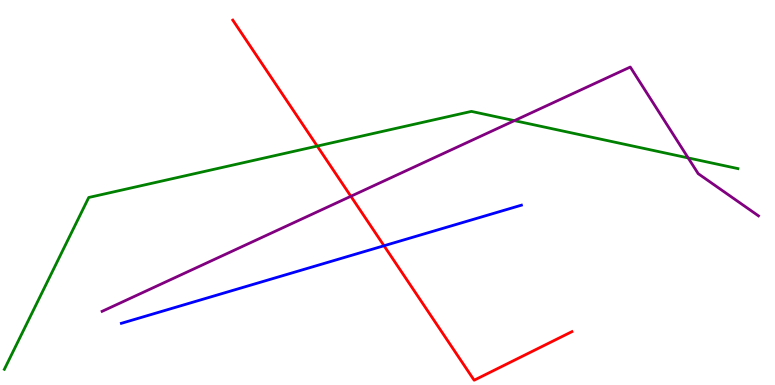[{'lines': ['blue', 'red'], 'intersections': [{'x': 4.96, 'y': 3.62}]}, {'lines': ['green', 'red'], 'intersections': [{'x': 4.09, 'y': 6.21}]}, {'lines': ['purple', 'red'], 'intersections': [{'x': 4.53, 'y': 4.9}]}, {'lines': ['blue', 'green'], 'intersections': []}, {'lines': ['blue', 'purple'], 'intersections': []}, {'lines': ['green', 'purple'], 'intersections': [{'x': 6.64, 'y': 6.87}, {'x': 8.88, 'y': 5.9}]}]